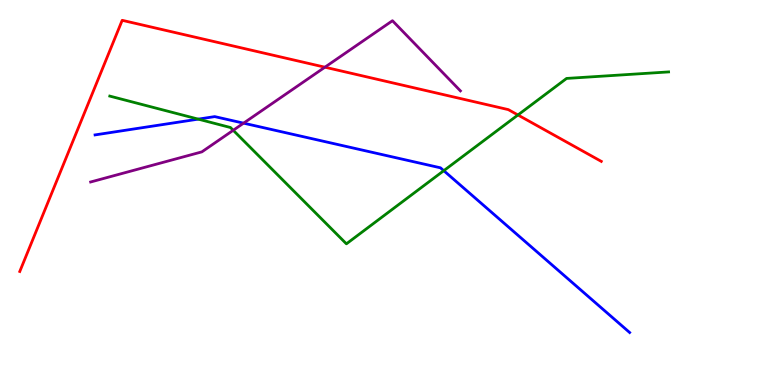[{'lines': ['blue', 'red'], 'intersections': []}, {'lines': ['green', 'red'], 'intersections': [{'x': 6.68, 'y': 7.01}]}, {'lines': ['purple', 'red'], 'intersections': [{'x': 4.19, 'y': 8.25}]}, {'lines': ['blue', 'green'], 'intersections': [{'x': 2.56, 'y': 6.91}, {'x': 5.73, 'y': 5.57}]}, {'lines': ['blue', 'purple'], 'intersections': [{'x': 3.14, 'y': 6.8}]}, {'lines': ['green', 'purple'], 'intersections': [{'x': 3.01, 'y': 6.62}]}]